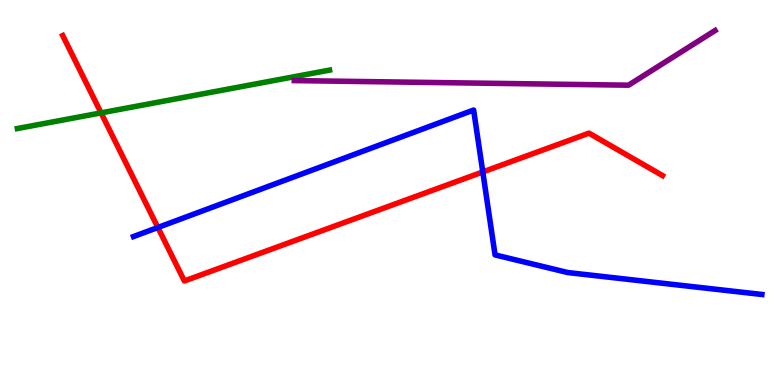[{'lines': ['blue', 'red'], 'intersections': [{'x': 2.04, 'y': 4.09}, {'x': 6.23, 'y': 5.53}]}, {'lines': ['green', 'red'], 'intersections': [{'x': 1.3, 'y': 7.07}]}, {'lines': ['purple', 'red'], 'intersections': []}, {'lines': ['blue', 'green'], 'intersections': []}, {'lines': ['blue', 'purple'], 'intersections': []}, {'lines': ['green', 'purple'], 'intersections': []}]